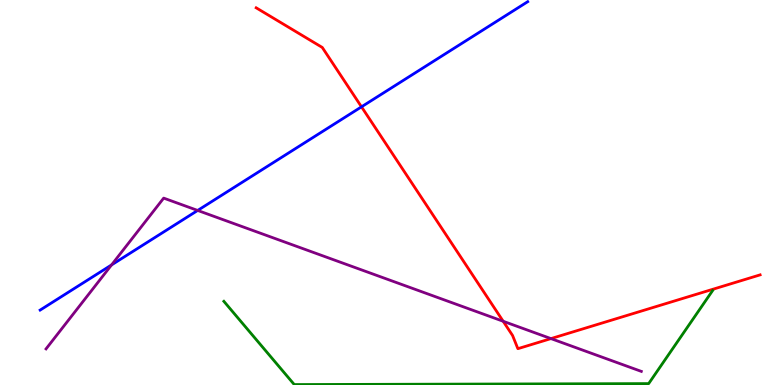[{'lines': ['blue', 'red'], 'intersections': [{'x': 4.66, 'y': 7.23}]}, {'lines': ['green', 'red'], 'intersections': []}, {'lines': ['purple', 'red'], 'intersections': [{'x': 6.49, 'y': 1.66}, {'x': 7.11, 'y': 1.21}]}, {'lines': ['blue', 'green'], 'intersections': []}, {'lines': ['blue', 'purple'], 'intersections': [{'x': 1.44, 'y': 3.12}, {'x': 2.55, 'y': 4.53}]}, {'lines': ['green', 'purple'], 'intersections': []}]